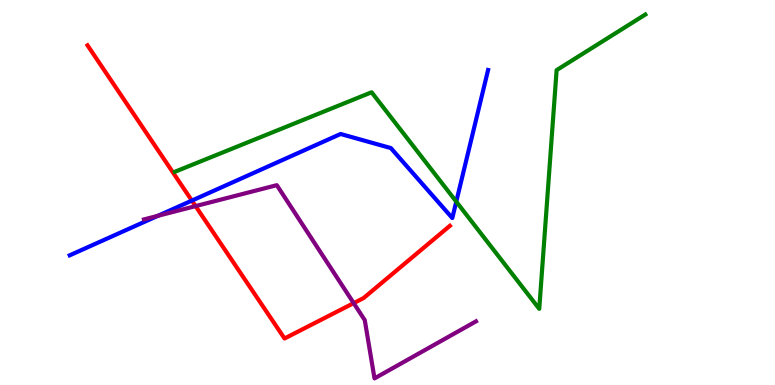[{'lines': ['blue', 'red'], 'intersections': [{'x': 2.48, 'y': 4.79}]}, {'lines': ['green', 'red'], 'intersections': []}, {'lines': ['purple', 'red'], 'intersections': [{'x': 2.52, 'y': 4.65}, {'x': 4.56, 'y': 2.13}]}, {'lines': ['blue', 'green'], 'intersections': [{'x': 5.89, 'y': 4.76}]}, {'lines': ['blue', 'purple'], 'intersections': [{'x': 2.04, 'y': 4.39}]}, {'lines': ['green', 'purple'], 'intersections': []}]